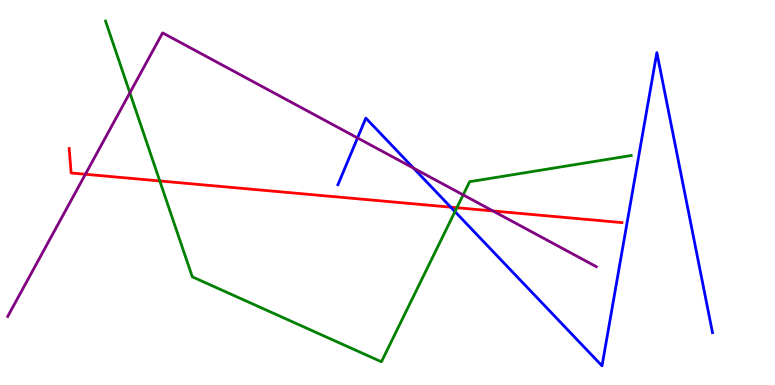[{'lines': ['blue', 'red'], 'intersections': [{'x': 5.82, 'y': 4.62}]}, {'lines': ['green', 'red'], 'intersections': [{'x': 2.06, 'y': 5.3}, {'x': 5.9, 'y': 4.6}]}, {'lines': ['purple', 'red'], 'intersections': [{'x': 1.1, 'y': 5.47}, {'x': 6.36, 'y': 4.52}]}, {'lines': ['blue', 'green'], 'intersections': [{'x': 5.87, 'y': 4.5}]}, {'lines': ['blue', 'purple'], 'intersections': [{'x': 4.61, 'y': 6.42}, {'x': 5.34, 'y': 5.63}]}, {'lines': ['green', 'purple'], 'intersections': [{'x': 1.68, 'y': 7.59}, {'x': 5.98, 'y': 4.94}]}]